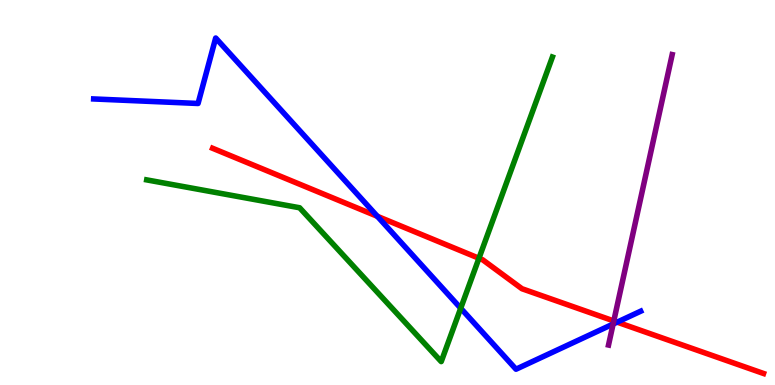[{'lines': ['blue', 'red'], 'intersections': [{'x': 4.87, 'y': 4.38}, {'x': 7.96, 'y': 1.63}]}, {'lines': ['green', 'red'], 'intersections': [{'x': 6.18, 'y': 3.29}]}, {'lines': ['purple', 'red'], 'intersections': [{'x': 7.92, 'y': 1.66}]}, {'lines': ['blue', 'green'], 'intersections': [{'x': 5.94, 'y': 1.99}]}, {'lines': ['blue', 'purple'], 'intersections': [{'x': 7.91, 'y': 1.58}]}, {'lines': ['green', 'purple'], 'intersections': []}]